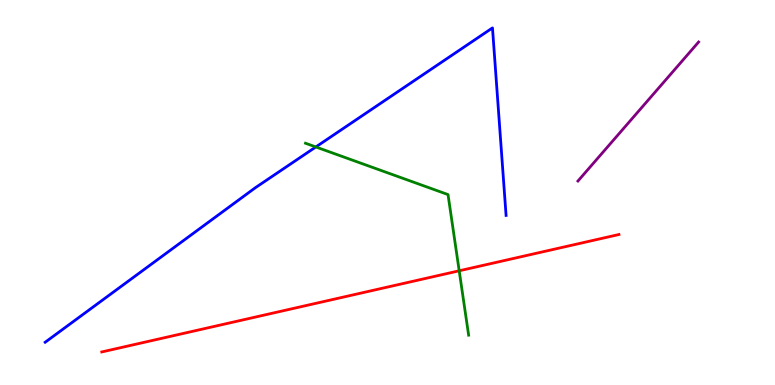[{'lines': ['blue', 'red'], 'intersections': []}, {'lines': ['green', 'red'], 'intersections': [{'x': 5.93, 'y': 2.97}]}, {'lines': ['purple', 'red'], 'intersections': []}, {'lines': ['blue', 'green'], 'intersections': [{'x': 4.08, 'y': 6.18}]}, {'lines': ['blue', 'purple'], 'intersections': []}, {'lines': ['green', 'purple'], 'intersections': []}]